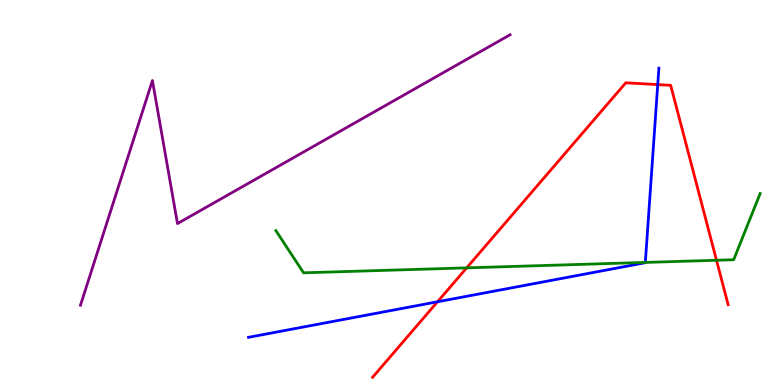[{'lines': ['blue', 'red'], 'intersections': [{'x': 5.65, 'y': 2.16}, {'x': 8.49, 'y': 7.8}]}, {'lines': ['green', 'red'], 'intersections': [{'x': 6.02, 'y': 3.04}, {'x': 9.25, 'y': 3.24}]}, {'lines': ['purple', 'red'], 'intersections': []}, {'lines': ['blue', 'green'], 'intersections': [{'x': 8.33, 'y': 3.18}]}, {'lines': ['blue', 'purple'], 'intersections': []}, {'lines': ['green', 'purple'], 'intersections': []}]